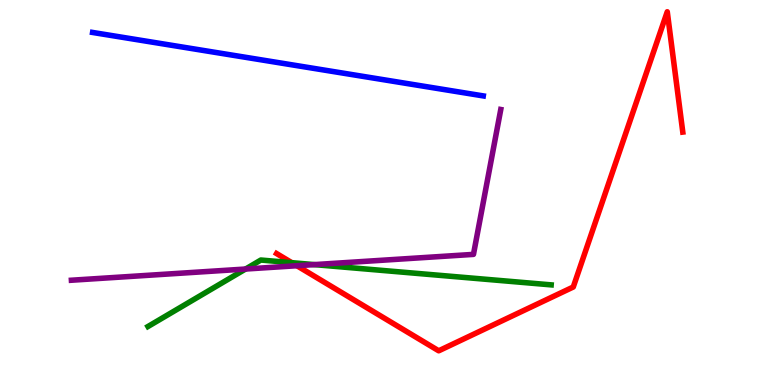[{'lines': ['blue', 'red'], 'intersections': []}, {'lines': ['green', 'red'], 'intersections': [{'x': 3.77, 'y': 3.18}]}, {'lines': ['purple', 'red'], 'intersections': [{'x': 3.83, 'y': 3.1}]}, {'lines': ['blue', 'green'], 'intersections': []}, {'lines': ['blue', 'purple'], 'intersections': []}, {'lines': ['green', 'purple'], 'intersections': [{'x': 3.17, 'y': 3.01}, {'x': 4.06, 'y': 3.13}]}]